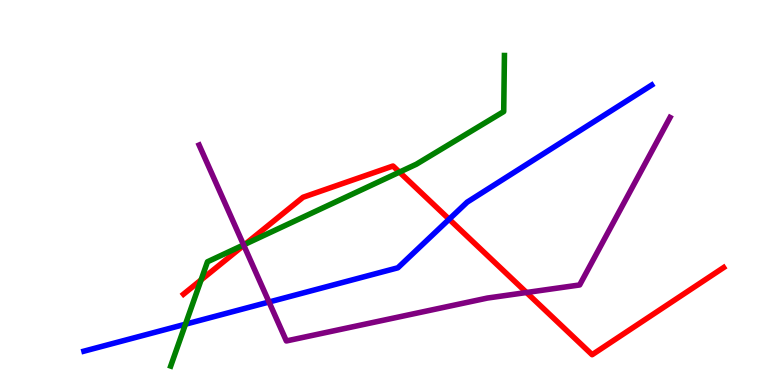[{'lines': ['blue', 'red'], 'intersections': [{'x': 5.8, 'y': 4.31}]}, {'lines': ['green', 'red'], 'intersections': [{'x': 2.59, 'y': 2.73}, {'x': 3.16, 'y': 3.66}, {'x': 5.15, 'y': 5.53}]}, {'lines': ['purple', 'red'], 'intersections': [{'x': 3.15, 'y': 3.63}, {'x': 6.79, 'y': 2.4}]}, {'lines': ['blue', 'green'], 'intersections': [{'x': 2.39, 'y': 1.58}]}, {'lines': ['blue', 'purple'], 'intersections': [{'x': 3.47, 'y': 2.16}]}, {'lines': ['green', 'purple'], 'intersections': [{'x': 3.14, 'y': 3.64}]}]